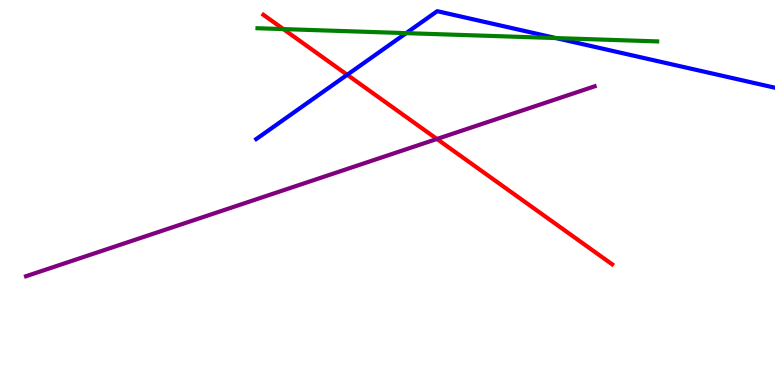[{'lines': ['blue', 'red'], 'intersections': [{'x': 4.48, 'y': 8.06}]}, {'lines': ['green', 'red'], 'intersections': [{'x': 3.66, 'y': 9.24}]}, {'lines': ['purple', 'red'], 'intersections': [{'x': 5.64, 'y': 6.39}]}, {'lines': ['blue', 'green'], 'intersections': [{'x': 5.24, 'y': 9.14}, {'x': 7.17, 'y': 9.01}]}, {'lines': ['blue', 'purple'], 'intersections': []}, {'lines': ['green', 'purple'], 'intersections': []}]